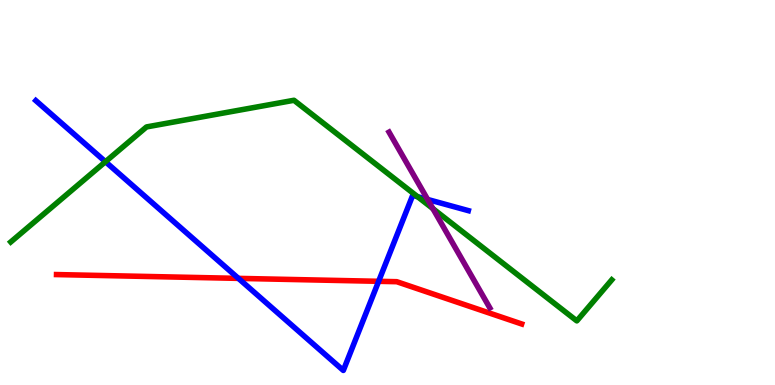[{'lines': ['blue', 'red'], 'intersections': [{'x': 3.08, 'y': 2.77}, {'x': 4.89, 'y': 2.69}]}, {'lines': ['green', 'red'], 'intersections': []}, {'lines': ['purple', 'red'], 'intersections': []}, {'lines': ['blue', 'green'], 'intersections': [{'x': 1.36, 'y': 5.8}, {'x': 5.39, 'y': 4.89}]}, {'lines': ['blue', 'purple'], 'intersections': [{'x': 5.52, 'y': 4.82}]}, {'lines': ['green', 'purple'], 'intersections': [{'x': 5.59, 'y': 4.58}]}]